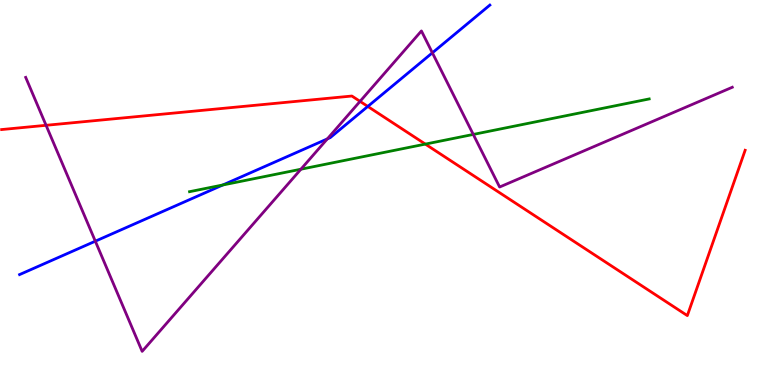[{'lines': ['blue', 'red'], 'intersections': [{'x': 4.75, 'y': 7.24}]}, {'lines': ['green', 'red'], 'intersections': [{'x': 5.49, 'y': 6.26}]}, {'lines': ['purple', 'red'], 'intersections': [{'x': 0.594, 'y': 6.75}, {'x': 4.65, 'y': 7.37}]}, {'lines': ['blue', 'green'], 'intersections': [{'x': 2.88, 'y': 5.2}]}, {'lines': ['blue', 'purple'], 'intersections': [{'x': 1.23, 'y': 3.74}, {'x': 4.22, 'y': 6.39}, {'x': 5.58, 'y': 8.63}]}, {'lines': ['green', 'purple'], 'intersections': [{'x': 3.88, 'y': 5.6}, {'x': 6.11, 'y': 6.51}]}]